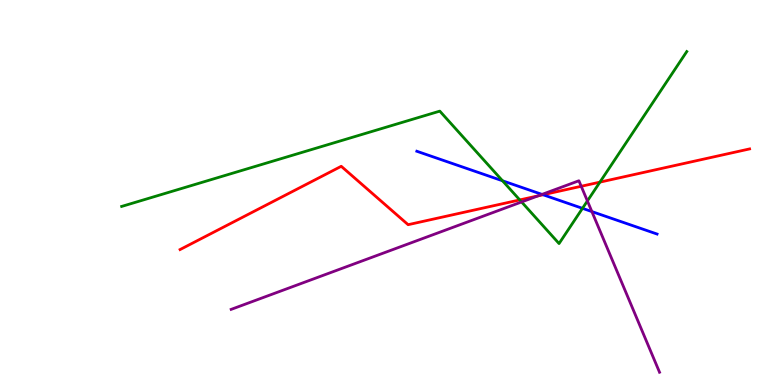[{'lines': ['blue', 'red'], 'intersections': [{'x': 7.01, 'y': 4.94}]}, {'lines': ['green', 'red'], 'intersections': [{'x': 6.71, 'y': 4.81}, {'x': 7.74, 'y': 5.27}]}, {'lines': ['purple', 'red'], 'intersections': [{'x': 6.94, 'y': 4.91}, {'x': 7.5, 'y': 5.16}]}, {'lines': ['blue', 'green'], 'intersections': [{'x': 6.48, 'y': 5.3}, {'x': 7.52, 'y': 4.59}]}, {'lines': ['blue', 'purple'], 'intersections': [{'x': 6.99, 'y': 4.95}, {'x': 7.64, 'y': 4.5}]}, {'lines': ['green', 'purple'], 'intersections': [{'x': 6.73, 'y': 4.75}, {'x': 7.58, 'y': 4.78}]}]